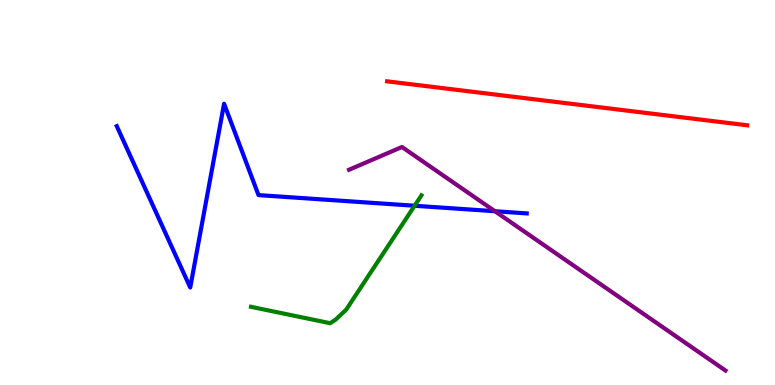[{'lines': ['blue', 'red'], 'intersections': []}, {'lines': ['green', 'red'], 'intersections': []}, {'lines': ['purple', 'red'], 'intersections': []}, {'lines': ['blue', 'green'], 'intersections': [{'x': 5.35, 'y': 4.66}]}, {'lines': ['blue', 'purple'], 'intersections': [{'x': 6.39, 'y': 4.51}]}, {'lines': ['green', 'purple'], 'intersections': []}]